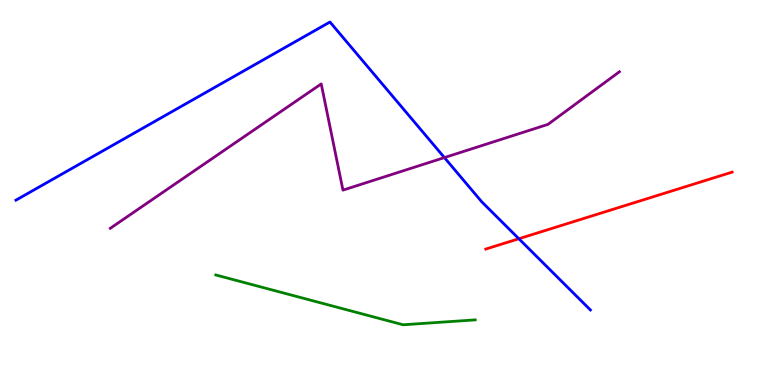[{'lines': ['blue', 'red'], 'intersections': [{'x': 6.69, 'y': 3.8}]}, {'lines': ['green', 'red'], 'intersections': []}, {'lines': ['purple', 'red'], 'intersections': []}, {'lines': ['blue', 'green'], 'intersections': []}, {'lines': ['blue', 'purple'], 'intersections': [{'x': 5.73, 'y': 5.91}]}, {'lines': ['green', 'purple'], 'intersections': []}]